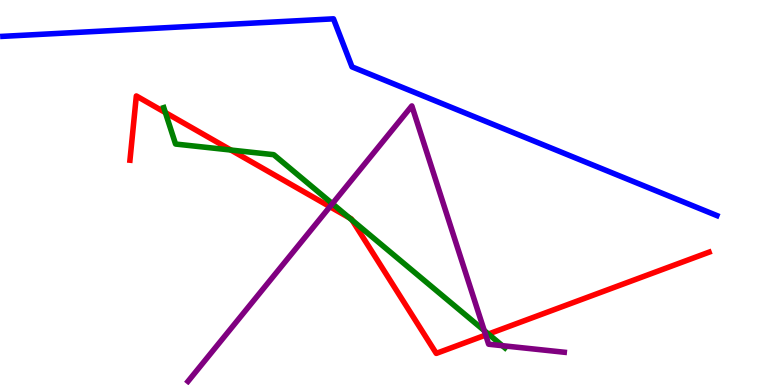[{'lines': ['blue', 'red'], 'intersections': []}, {'lines': ['green', 'red'], 'intersections': [{'x': 2.13, 'y': 7.08}, {'x': 2.98, 'y': 6.1}, {'x': 4.51, 'y': 4.35}, {'x': 4.54, 'y': 4.28}, {'x': 6.3, 'y': 1.32}]}, {'lines': ['purple', 'red'], 'intersections': [{'x': 4.26, 'y': 4.63}, {'x': 6.27, 'y': 1.3}]}, {'lines': ['blue', 'green'], 'intersections': []}, {'lines': ['blue', 'purple'], 'intersections': []}, {'lines': ['green', 'purple'], 'intersections': [{'x': 4.29, 'y': 4.71}, {'x': 6.25, 'y': 1.41}, {'x': 6.48, 'y': 1.02}]}]